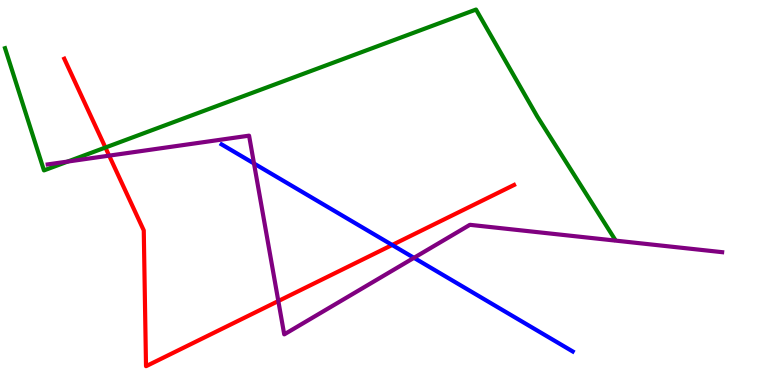[{'lines': ['blue', 'red'], 'intersections': [{'x': 5.06, 'y': 3.64}]}, {'lines': ['green', 'red'], 'intersections': [{'x': 1.36, 'y': 6.17}]}, {'lines': ['purple', 'red'], 'intersections': [{'x': 1.41, 'y': 5.96}, {'x': 3.59, 'y': 2.18}]}, {'lines': ['blue', 'green'], 'intersections': []}, {'lines': ['blue', 'purple'], 'intersections': [{'x': 3.28, 'y': 5.75}, {'x': 5.34, 'y': 3.3}]}, {'lines': ['green', 'purple'], 'intersections': [{'x': 0.874, 'y': 5.8}]}]